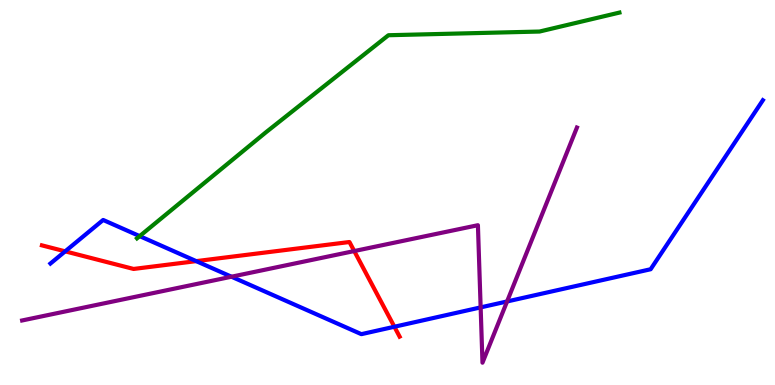[{'lines': ['blue', 'red'], 'intersections': [{'x': 0.841, 'y': 3.47}, {'x': 2.53, 'y': 3.22}, {'x': 5.09, 'y': 1.51}]}, {'lines': ['green', 'red'], 'intersections': []}, {'lines': ['purple', 'red'], 'intersections': [{'x': 4.57, 'y': 3.48}]}, {'lines': ['blue', 'green'], 'intersections': [{'x': 1.8, 'y': 3.87}]}, {'lines': ['blue', 'purple'], 'intersections': [{'x': 2.99, 'y': 2.81}, {'x': 6.2, 'y': 2.02}, {'x': 6.54, 'y': 2.17}]}, {'lines': ['green', 'purple'], 'intersections': []}]